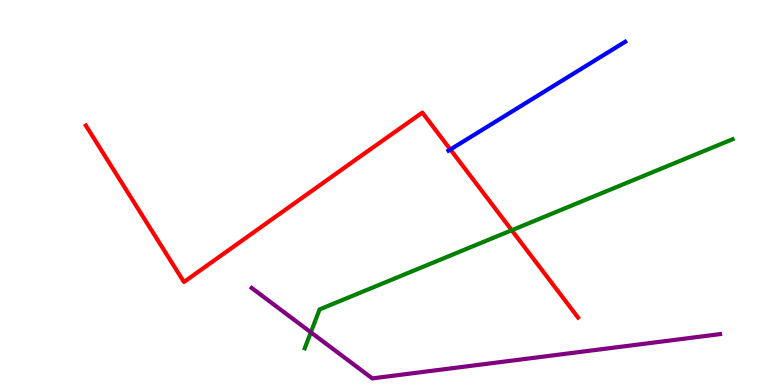[{'lines': ['blue', 'red'], 'intersections': [{'x': 5.81, 'y': 6.12}]}, {'lines': ['green', 'red'], 'intersections': [{'x': 6.6, 'y': 4.02}]}, {'lines': ['purple', 'red'], 'intersections': []}, {'lines': ['blue', 'green'], 'intersections': []}, {'lines': ['blue', 'purple'], 'intersections': []}, {'lines': ['green', 'purple'], 'intersections': [{'x': 4.01, 'y': 1.37}]}]